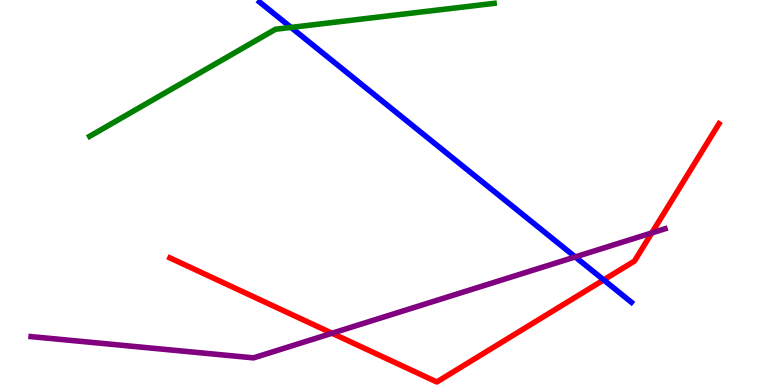[{'lines': ['blue', 'red'], 'intersections': [{'x': 7.79, 'y': 2.73}]}, {'lines': ['green', 'red'], 'intersections': []}, {'lines': ['purple', 'red'], 'intersections': [{'x': 4.28, 'y': 1.34}, {'x': 8.41, 'y': 3.95}]}, {'lines': ['blue', 'green'], 'intersections': [{'x': 3.76, 'y': 9.29}]}, {'lines': ['blue', 'purple'], 'intersections': [{'x': 7.42, 'y': 3.33}]}, {'lines': ['green', 'purple'], 'intersections': []}]